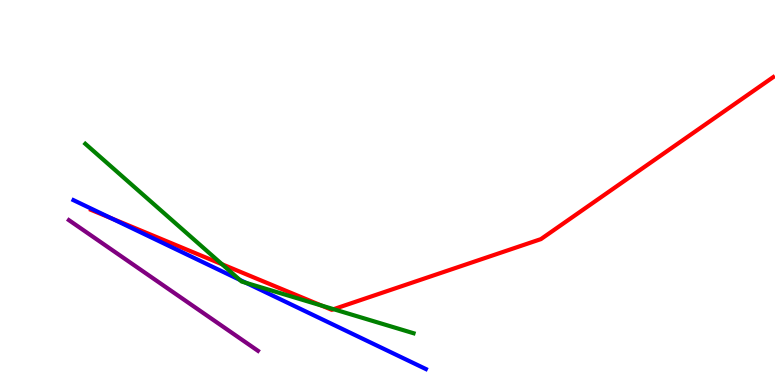[{'lines': ['blue', 'red'], 'intersections': [{'x': 1.44, 'y': 4.33}]}, {'lines': ['green', 'red'], 'intersections': [{'x': 2.86, 'y': 3.14}, {'x': 4.15, 'y': 2.06}, {'x': 4.3, 'y': 1.97}]}, {'lines': ['purple', 'red'], 'intersections': []}, {'lines': ['blue', 'green'], 'intersections': [{'x': 3.09, 'y': 2.73}, {'x': 3.18, 'y': 2.65}]}, {'lines': ['blue', 'purple'], 'intersections': []}, {'lines': ['green', 'purple'], 'intersections': []}]